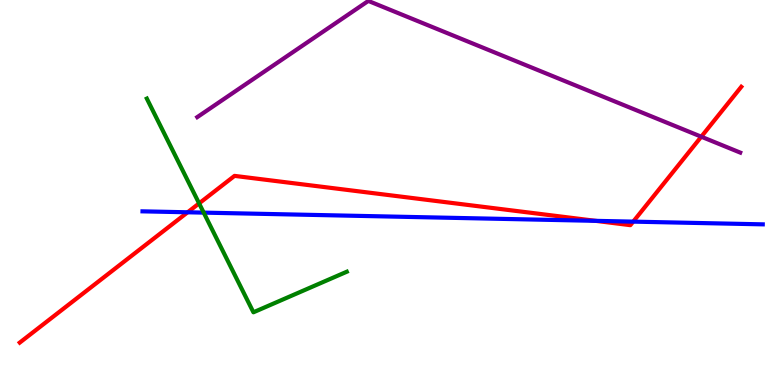[{'lines': ['blue', 'red'], 'intersections': [{'x': 2.42, 'y': 4.49}, {'x': 7.69, 'y': 4.26}, {'x': 8.17, 'y': 4.24}]}, {'lines': ['green', 'red'], 'intersections': [{'x': 2.57, 'y': 4.72}]}, {'lines': ['purple', 'red'], 'intersections': [{'x': 9.05, 'y': 6.45}]}, {'lines': ['blue', 'green'], 'intersections': [{'x': 2.63, 'y': 4.48}]}, {'lines': ['blue', 'purple'], 'intersections': []}, {'lines': ['green', 'purple'], 'intersections': []}]